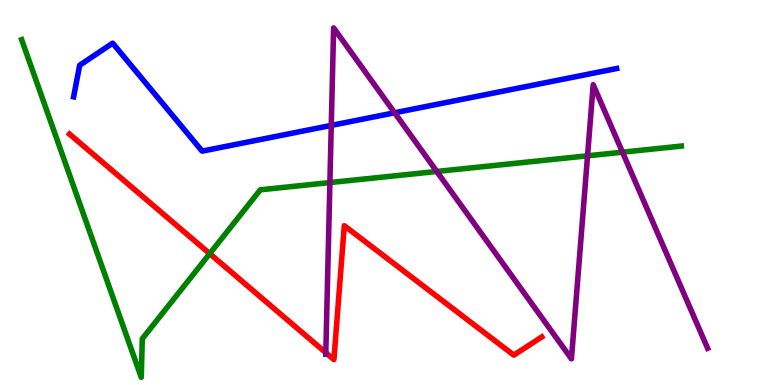[{'lines': ['blue', 'red'], 'intersections': []}, {'lines': ['green', 'red'], 'intersections': [{'x': 2.71, 'y': 3.41}]}, {'lines': ['purple', 'red'], 'intersections': [{'x': 4.2, 'y': 0.839}]}, {'lines': ['blue', 'green'], 'intersections': []}, {'lines': ['blue', 'purple'], 'intersections': [{'x': 4.27, 'y': 6.74}, {'x': 5.09, 'y': 7.07}]}, {'lines': ['green', 'purple'], 'intersections': [{'x': 4.26, 'y': 5.26}, {'x': 5.64, 'y': 5.55}, {'x': 7.58, 'y': 5.95}, {'x': 8.03, 'y': 6.05}]}]